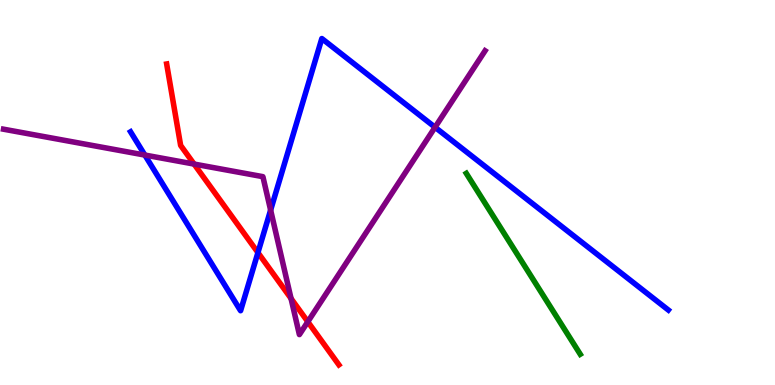[{'lines': ['blue', 'red'], 'intersections': [{'x': 3.33, 'y': 3.44}]}, {'lines': ['green', 'red'], 'intersections': []}, {'lines': ['purple', 'red'], 'intersections': [{'x': 2.5, 'y': 5.74}, {'x': 3.76, 'y': 2.25}, {'x': 3.97, 'y': 1.64}]}, {'lines': ['blue', 'green'], 'intersections': []}, {'lines': ['blue', 'purple'], 'intersections': [{'x': 1.87, 'y': 5.97}, {'x': 3.49, 'y': 4.54}, {'x': 5.61, 'y': 6.69}]}, {'lines': ['green', 'purple'], 'intersections': []}]